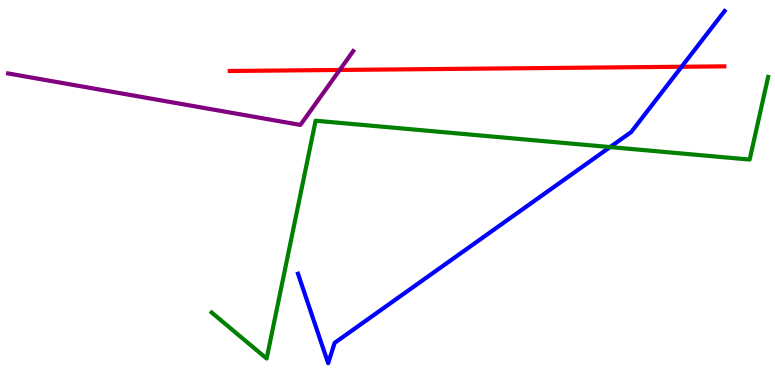[{'lines': ['blue', 'red'], 'intersections': [{'x': 8.79, 'y': 8.27}]}, {'lines': ['green', 'red'], 'intersections': []}, {'lines': ['purple', 'red'], 'intersections': [{'x': 4.38, 'y': 8.18}]}, {'lines': ['blue', 'green'], 'intersections': [{'x': 7.87, 'y': 6.18}]}, {'lines': ['blue', 'purple'], 'intersections': []}, {'lines': ['green', 'purple'], 'intersections': []}]